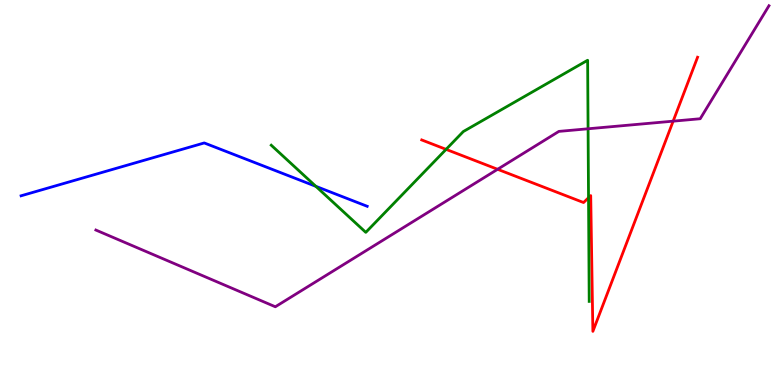[{'lines': ['blue', 'red'], 'intersections': []}, {'lines': ['green', 'red'], 'intersections': [{'x': 5.76, 'y': 6.12}, {'x': 7.59, 'y': 4.86}]}, {'lines': ['purple', 'red'], 'intersections': [{'x': 6.42, 'y': 5.6}, {'x': 8.69, 'y': 6.85}]}, {'lines': ['blue', 'green'], 'intersections': [{'x': 4.08, 'y': 5.16}]}, {'lines': ['blue', 'purple'], 'intersections': []}, {'lines': ['green', 'purple'], 'intersections': [{'x': 7.59, 'y': 6.66}]}]